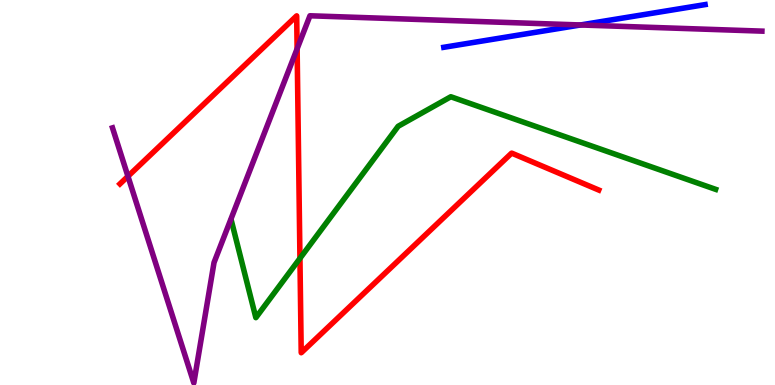[{'lines': ['blue', 'red'], 'intersections': []}, {'lines': ['green', 'red'], 'intersections': [{'x': 3.87, 'y': 3.29}]}, {'lines': ['purple', 'red'], 'intersections': [{'x': 1.65, 'y': 5.42}, {'x': 3.83, 'y': 8.73}]}, {'lines': ['blue', 'green'], 'intersections': []}, {'lines': ['blue', 'purple'], 'intersections': [{'x': 7.49, 'y': 9.35}]}, {'lines': ['green', 'purple'], 'intersections': []}]